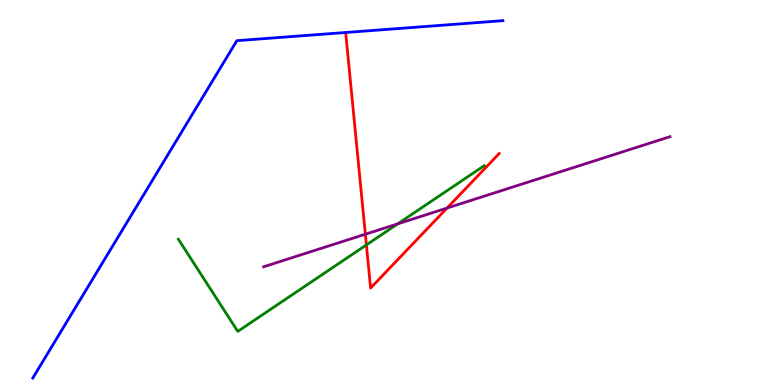[{'lines': ['blue', 'red'], 'intersections': []}, {'lines': ['green', 'red'], 'intersections': [{'x': 4.73, 'y': 3.64}]}, {'lines': ['purple', 'red'], 'intersections': [{'x': 4.71, 'y': 3.92}, {'x': 5.77, 'y': 4.6}]}, {'lines': ['blue', 'green'], 'intersections': []}, {'lines': ['blue', 'purple'], 'intersections': []}, {'lines': ['green', 'purple'], 'intersections': [{'x': 5.13, 'y': 4.19}]}]